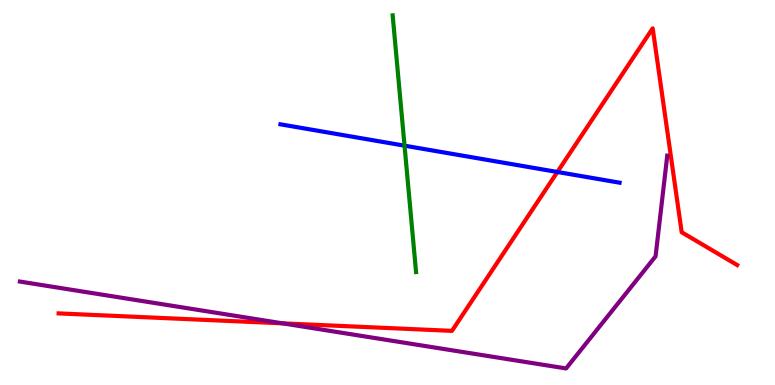[{'lines': ['blue', 'red'], 'intersections': [{'x': 7.19, 'y': 5.53}]}, {'lines': ['green', 'red'], 'intersections': []}, {'lines': ['purple', 'red'], 'intersections': [{'x': 3.65, 'y': 1.6}]}, {'lines': ['blue', 'green'], 'intersections': [{'x': 5.22, 'y': 6.22}]}, {'lines': ['blue', 'purple'], 'intersections': []}, {'lines': ['green', 'purple'], 'intersections': []}]